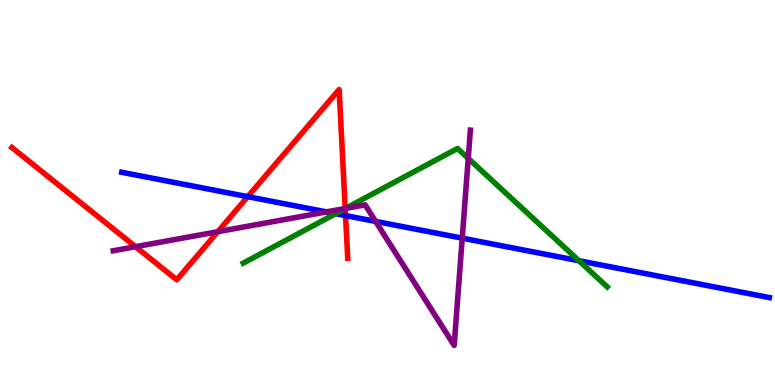[{'lines': ['blue', 'red'], 'intersections': [{'x': 3.2, 'y': 4.89}, {'x': 4.46, 'y': 4.4}]}, {'lines': ['green', 'red'], 'intersections': [{'x': 4.45, 'y': 4.58}]}, {'lines': ['purple', 'red'], 'intersections': [{'x': 1.75, 'y': 3.59}, {'x': 2.81, 'y': 3.98}, {'x': 4.45, 'y': 4.59}]}, {'lines': ['blue', 'green'], 'intersections': [{'x': 4.33, 'y': 4.45}, {'x': 7.47, 'y': 3.23}]}, {'lines': ['blue', 'purple'], 'intersections': [{'x': 4.21, 'y': 4.5}, {'x': 4.85, 'y': 4.25}, {'x': 5.96, 'y': 3.81}]}, {'lines': ['green', 'purple'], 'intersections': [{'x': 4.46, 'y': 4.59}, {'x': 6.04, 'y': 5.89}]}]